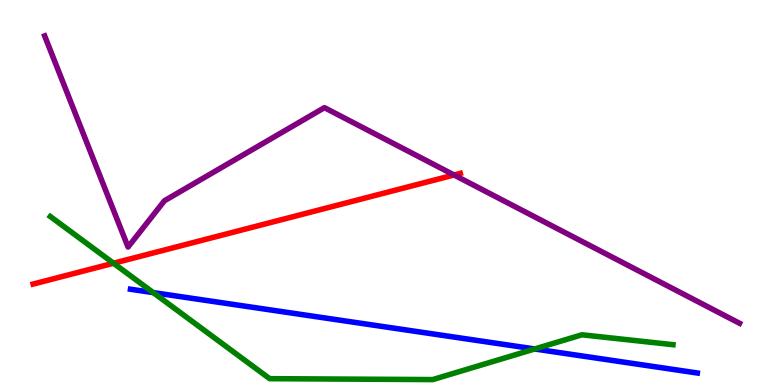[{'lines': ['blue', 'red'], 'intersections': []}, {'lines': ['green', 'red'], 'intersections': [{'x': 1.46, 'y': 3.16}]}, {'lines': ['purple', 'red'], 'intersections': [{'x': 5.86, 'y': 5.45}]}, {'lines': ['blue', 'green'], 'intersections': [{'x': 1.98, 'y': 2.4}, {'x': 6.9, 'y': 0.936}]}, {'lines': ['blue', 'purple'], 'intersections': []}, {'lines': ['green', 'purple'], 'intersections': []}]